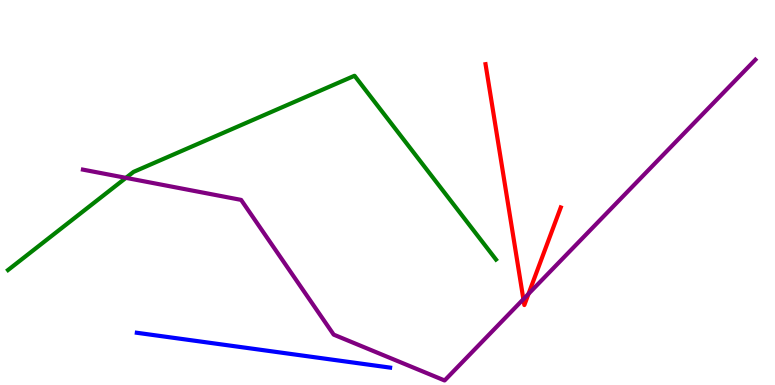[{'lines': ['blue', 'red'], 'intersections': []}, {'lines': ['green', 'red'], 'intersections': []}, {'lines': ['purple', 'red'], 'intersections': [{'x': 6.75, 'y': 2.23}, {'x': 6.82, 'y': 2.37}]}, {'lines': ['blue', 'green'], 'intersections': []}, {'lines': ['blue', 'purple'], 'intersections': []}, {'lines': ['green', 'purple'], 'intersections': [{'x': 1.62, 'y': 5.38}]}]